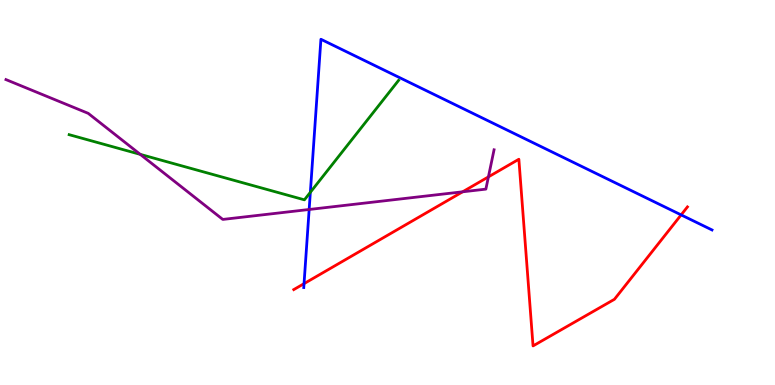[{'lines': ['blue', 'red'], 'intersections': [{'x': 3.92, 'y': 2.63}, {'x': 8.79, 'y': 4.42}]}, {'lines': ['green', 'red'], 'intersections': []}, {'lines': ['purple', 'red'], 'intersections': [{'x': 5.97, 'y': 5.02}, {'x': 6.3, 'y': 5.41}]}, {'lines': ['blue', 'green'], 'intersections': [{'x': 4.0, 'y': 5.0}]}, {'lines': ['blue', 'purple'], 'intersections': [{'x': 3.99, 'y': 4.56}]}, {'lines': ['green', 'purple'], 'intersections': [{'x': 1.81, 'y': 5.99}]}]